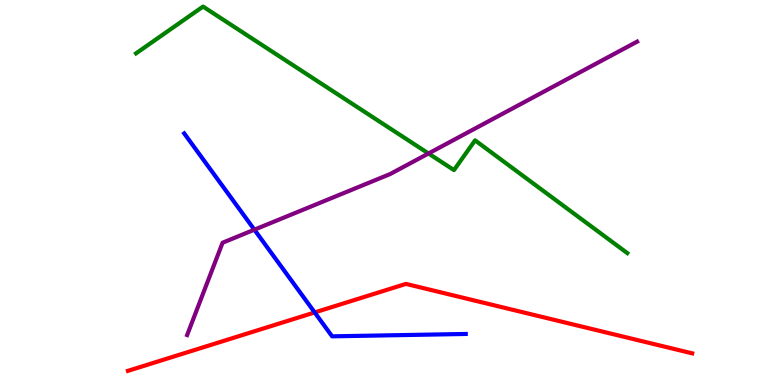[{'lines': ['blue', 'red'], 'intersections': [{'x': 4.06, 'y': 1.88}]}, {'lines': ['green', 'red'], 'intersections': []}, {'lines': ['purple', 'red'], 'intersections': []}, {'lines': ['blue', 'green'], 'intersections': []}, {'lines': ['blue', 'purple'], 'intersections': [{'x': 3.28, 'y': 4.03}]}, {'lines': ['green', 'purple'], 'intersections': [{'x': 5.53, 'y': 6.01}]}]